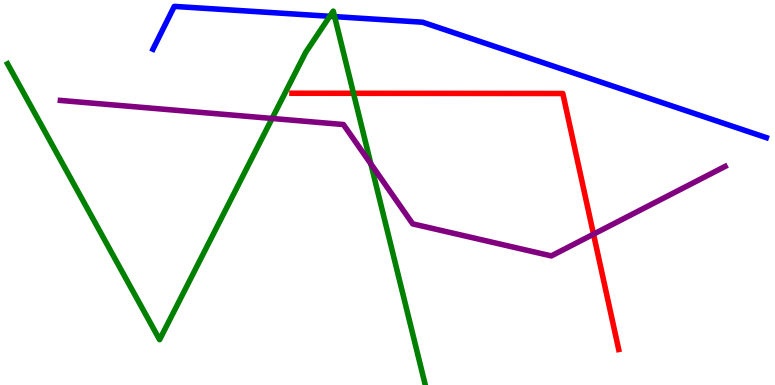[{'lines': ['blue', 'red'], 'intersections': []}, {'lines': ['green', 'red'], 'intersections': [{'x': 4.56, 'y': 7.58}]}, {'lines': ['purple', 'red'], 'intersections': [{'x': 7.66, 'y': 3.92}]}, {'lines': ['blue', 'green'], 'intersections': [{'x': 4.26, 'y': 9.58}, {'x': 4.32, 'y': 9.57}]}, {'lines': ['blue', 'purple'], 'intersections': []}, {'lines': ['green', 'purple'], 'intersections': [{'x': 3.51, 'y': 6.92}, {'x': 4.79, 'y': 5.74}]}]